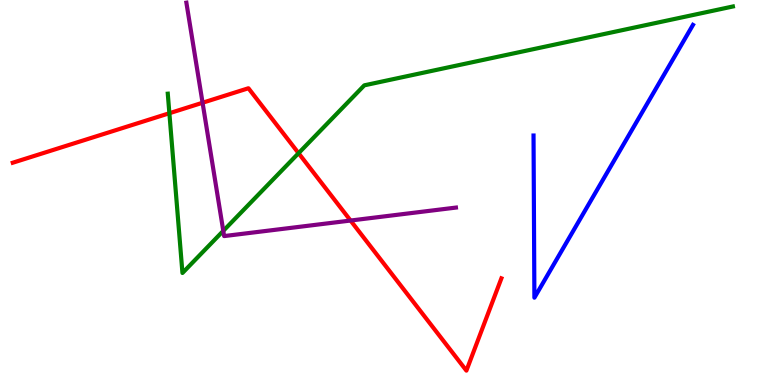[{'lines': ['blue', 'red'], 'intersections': []}, {'lines': ['green', 'red'], 'intersections': [{'x': 2.19, 'y': 7.06}, {'x': 3.85, 'y': 6.02}]}, {'lines': ['purple', 'red'], 'intersections': [{'x': 2.61, 'y': 7.33}, {'x': 4.52, 'y': 4.27}]}, {'lines': ['blue', 'green'], 'intersections': []}, {'lines': ['blue', 'purple'], 'intersections': []}, {'lines': ['green', 'purple'], 'intersections': [{'x': 2.88, 'y': 4.0}]}]